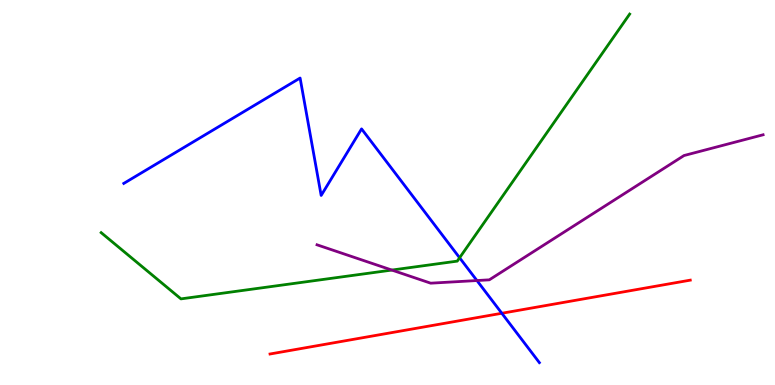[{'lines': ['blue', 'red'], 'intersections': [{'x': 6.48, 'y': 1.86}]}, {'lines': ['green', 'red'], 'intersections': []}, {'lines': ['purple', 'red'], 'intersections': []}, {'lines': ['blue', 'green'], 'intersections': [{'x': 5.93, 'y': 3.3}]}, {'lines': ['blue', 'purple'], 'intersections': [{'x': 6.15, 'y': 2.71}]}, {'lines': ['green', 'purple'], 'intersections': [{'x': 5.06, 'y': 2.99}]}]